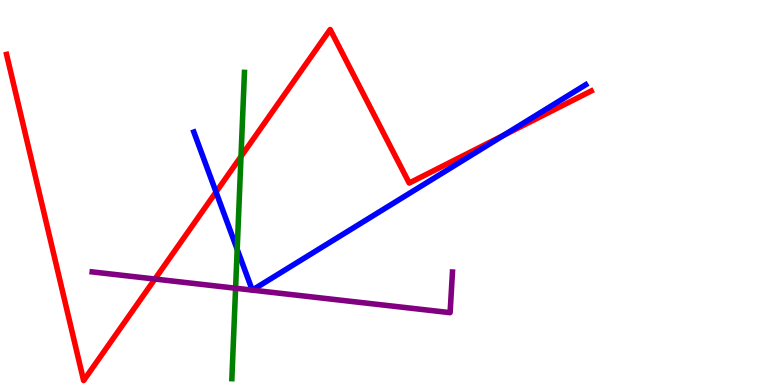[{'lines': ['blue', 'red'], 'intersections': [{'x': 2.79, 'y': 5.01}, {'x': 6.5, 'y': 6.49}]}, {'lines': ['green', 'red'], 'intersections': [{'x': 3.11, 'y': 5.94}]}, {'lines': ['purple', 'red'], 'intersections': [{'x': 2.0, 'y': 2.75}]}, {'lines': ['blue', 'green'], 'intersections': [{'x': 3.06, 'y': 3.52}]}, {'lines': ['blue', 'purple'], 'intersections': [{'x': 3.26, 'y': 2.46}, {'x': 3.26, 'y': 2.46}]}, {'lines': ['green', 'purple'], 'intersections': [{'x': 3.04, 'y': 2.51}]}]